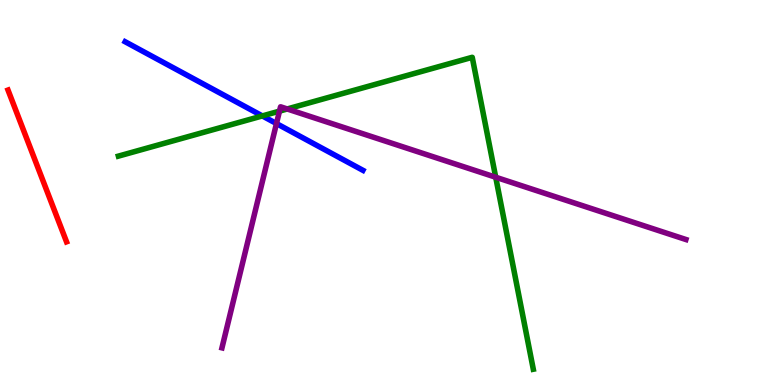[{'lines': ['blue', 'red'], 'intersections': []}, {'lines': ['green', 'red'], 'intersections': []}, {'lines': ['purple', 'red'], 'intersections': []}, {'lines': ['blue', 'green'], 'intersections': [{'x': 3.39, 'y': 6.99}]}, {'lines': ['blue', 'purple'], 'intersections': [{'x': 3.57, 'y': 6.79}]}, {'lines': ['green', 'purple'], 'intersections': [{'x': 3.61, 'y': 7.11}, {'x': 3.71, 'y': 7.17}, {'x': 6.4, 'y': 5.4}]}]